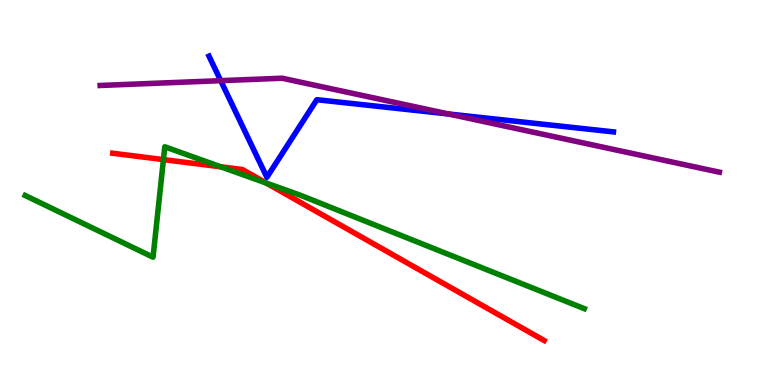[{'lines': ['blue', 'red'], 'intersections': []}, {'lines': ['green', 'red'], 'intersections': [{'x': 2.11, 'y': 5.85}, {'x': 2.85, 'y': 5.67}, {'x': 3.44, 'y': 5.25}]}, {'lines': ['purple', 'red'], 'intersections': []}, {'lines': ['blue', 'green'], 'intersections': []}, {'lines': ['blue', 'purple'], 'intersections': [{'x': 2.85, 'y': 7.9}, {'x': 5.79, 'y': 7.04}]}, {'lines': ['green', 'purple'], 'intersections': []}]